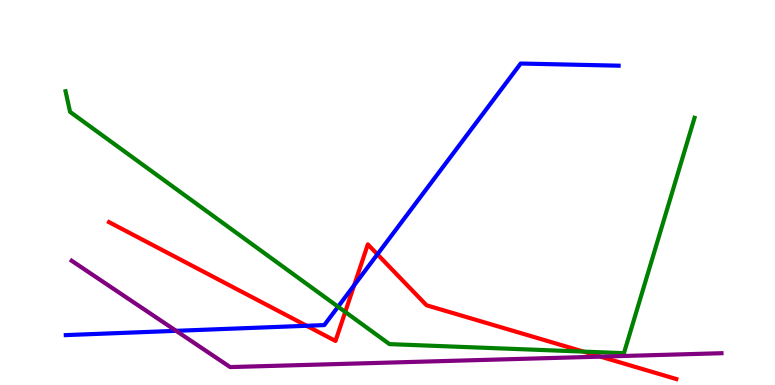[{'lines': ['blue', 'red'], 'intersections': [{'x': 3.96, 'y': 1.54}, {'x': 4.57, 'y': 2.59}, {'x': 4.87, 'y': 3.39}]}, {'lines': ['green', 'red'], 'intersections': [{'x': 4.45, 'y': 1.9}, {'x': 7.53, 'y': 0.867}]}, {'lines': ['purple', 'red'], 'intersections': [{'x': 7.75, 'y': 0.737}]}, {'lines': ['blue', 'green'], 'intersections': [{'x': 4.36, 'y': 2.03}]}, {'lines': ['blue', 'purple'], 'intersections': [{'x': 2.27, 'y': 1.41}]}, {'lines': ['green', 'purple'], 'intersections': []}]